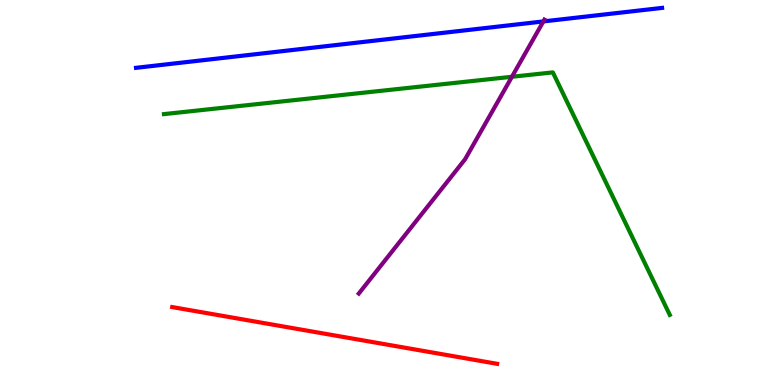[{'lines': ['blue', 'red'], 'intersections': []}, {'lines': ['green', 'red'], 'intersections': []}, {'lines': ['purple', 'red'], 'intersections': []}, {'lines': ['blue', 'green'], 'intersections': []}, {'lines': ['blue', 'purple'], 'intersections': [{'x': 7.01, 'y': 9.44}]}, {'lines': ['green', 'purple'], 'intersections': [{'x': 6.61, 'y': 8.01}]}]